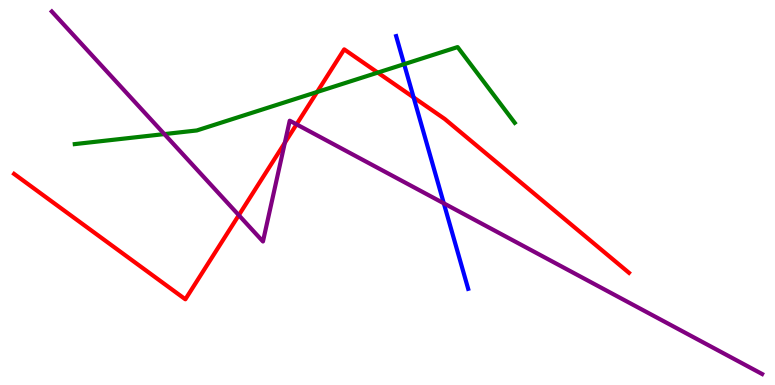[{'lines': ['blue', 'red'], 'intersections': [{'x': 5.34, 'y': 7.47}]}, {'lines': ['green', 'red'], 'intersections': [{'x': 4.09, 'y': 7.61}, {'x': 4.87, 'y': 8.11}]}, {'lines': ['purple', 'red'], 'intersections': [{'x': 3.08, 'y': 4.41}, {'x': 3.68, 'y': 6.29}, {'x': 3.83, 'y': 6.77}]}, {'lines': ['blue', 'green'], 'intersections': [{'x': 5.21, 'y': 8.33}]}, {'lines': ['blue', 'purple'], 'intersections': [{'x': 5.73, 'y': 4.72}]}, {'lines': ['green', 'purple'], 'intersections': [{'x': 2.12, 'y': 6.52}]}]